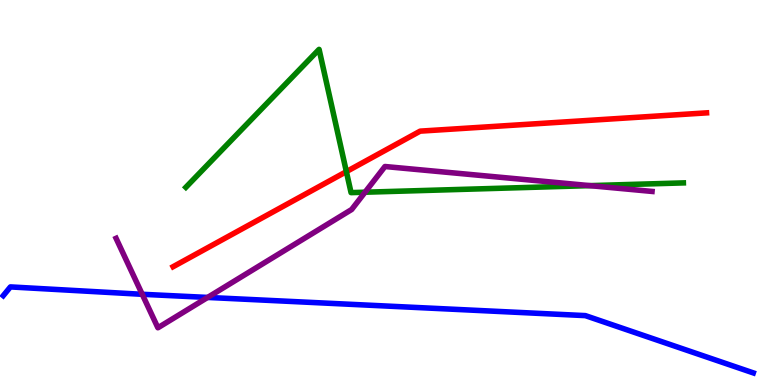[{'lines': ['blue', 'red'], 'intersections': []}, {'lines': ['green', 'red'], 'intersections': [{'x': 4.47, 'y': 5.54}]}, {'lines': ['purple', 'red'], 'intersections': []}, {'lines': ['blue', 'green'], 'intersections': []}, {'lines': ['blue', 'purple'], 'intersections': [{'x': 1.84, 'y': 2.36}, {'x': 2.68, 'y': 2.27}]}, {'lines': ['green', 'purple'], 'intersections': [{'x': 4.71, 'y': 5.01}, {'x': 7.61, 'y': 5.18}]}]